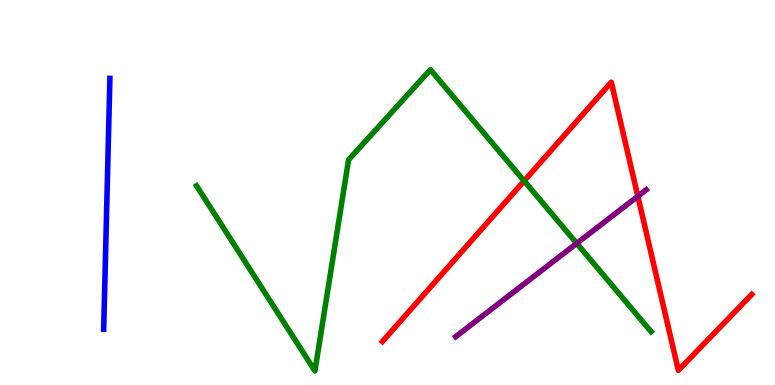[{'lines': ['blue', 'red'], 'intersections': []}, {'lines': ['green', 'red'], 'intersections': [{'x': 6.76, 'y': 5.3}]}, {'lines': ['purple', 'red'], 'intersections': [{'x': 8.23, 'y': 4.9}]}, {'lines': ['blue', 'green'], 'intersections': []}, {'lines': ['blue', 'purple'], 'intersections': []}, {'lines': ['green', 'purple'], 'intersections': [{'x': 7.44, 'y': 3.68}]}]